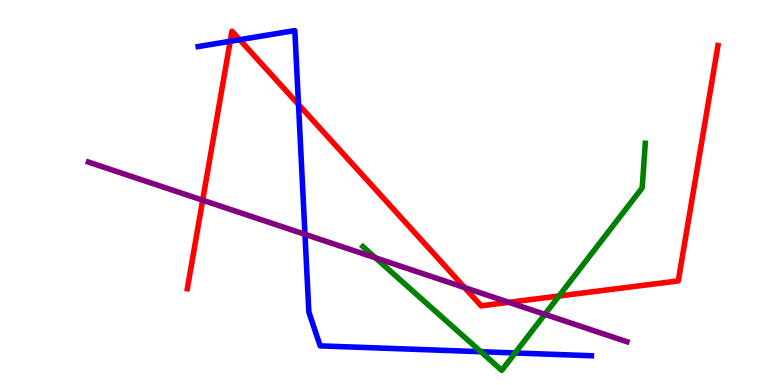[{'lines': ['blue', 'red'], 'intersections': [{'x': 2.97, 'y': 8.93}, {'x': 3.09, 'y': 8.97}, {'x': 3.85, 'y': 7.29}]}, {'lines': ['green', 'red'], 'intersections': [{'x': 7.21, 'y': 2.31}]}, {'lines': ['purple', 'red'], 'intersections': [{'x': 2.62, 'y': 4.8}, {'x': 5.99, 'y': 2.53}, {'x': 6.57, 'y': 2.15}]}, {'lines': ['blue', 'green'], 'intersections': [{'x': 6.2, 'y': 0.865}, {'x': 6.65, 'y': 0.832}]}, {'lines': ['blue', 'purple'], 'intersections': [{'x': 3.94, 'y': 3.91}]}, {'lines': ['green', 'purple'], 'intersections': [{'x': 4.84, 'y': 3.3}, {'x': 7.03, 'y': 1.84}]}]